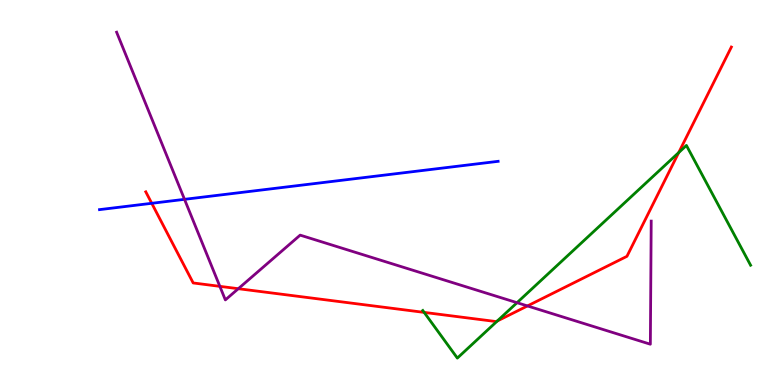[{'lines': ['blue', 'red'], 'intersections': [{'x': 1.96, 'y': 4.72}]}, {'lines': ['green', 'red'], 'intersections': [{'x': 5.47, 'y': 1.89}, {'x': 6.42, 'y': 1.66}, {'x': 8.76, 'y': 6.04}]}, {'lines': ['purple', 'red'], 'intersections': [{'x': 2.84, 'y': 2.56}, {'x': 3.07, 'y': 2.5}, {'x': 6.81, 'y': 2.05}]}, {'lines': ['blue', 'green'], 'intersections': []}, {'lines': ['blue', 'purple'], 'intersections': [{'x': 2.38, 'y': 4.82}]}, {'lines': ['green', 'purple'], 'intersections': [{'x': 6.67, 'y': 2.14}]}]